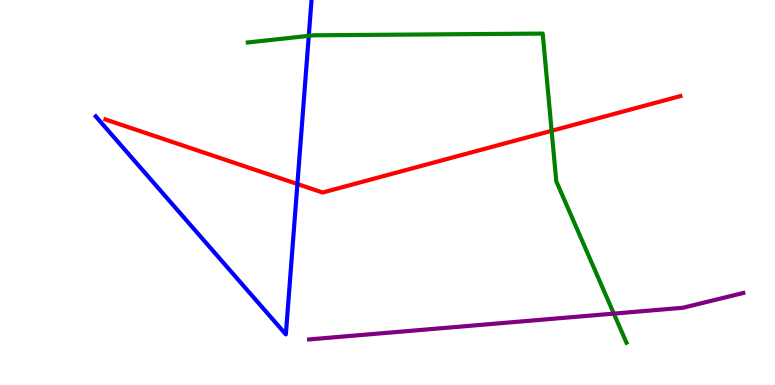[{'lines': ['blue', 'red'], 'intersections': [{'x': 3.84, 'y': 5.22}]}, {'lines': ['green', 'red'], 'intersections': [{'x': 7.12, 'y': 6.6}]}, {'lines': ['purple', 'red'], 'intersections': []}, {'lines': ['blue', 'green'], 'intersections': [{'x': 3.98, 'y': 9.07}]}, {'lines': ['blue', 'purple'], 'intersections': []}, {'lines': ['green', 'purple'], 'intersections': [{'x': 7.92, 'y': 1.85}]}]